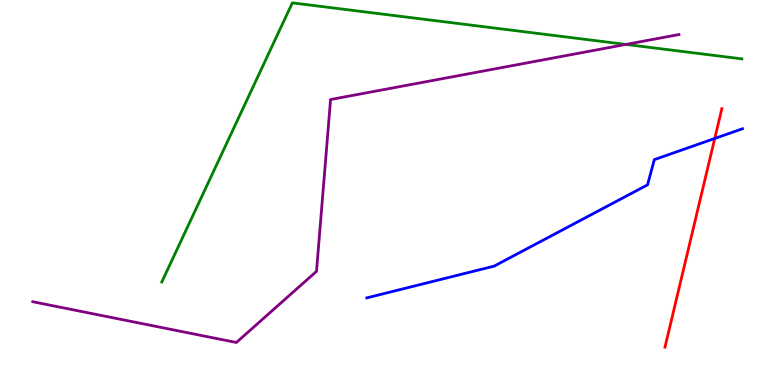[{'lines': ['blue', 'red'], 'intersections': [{'x': 9.22, 'y': 6.4}]}, {'lines': ['green', 'red'], 'intersections': []}, {'lines': ['purple', 'red'], 'intersections': []}, {'lines': ['blue', 'green'], 'intersections': []}, {'lines': ['blue', 'purple'], 'intersections': []}, {'lines': ['green', 'purple'], 'intersections': [{'x': 8.08, 'y': 8.85}]}]